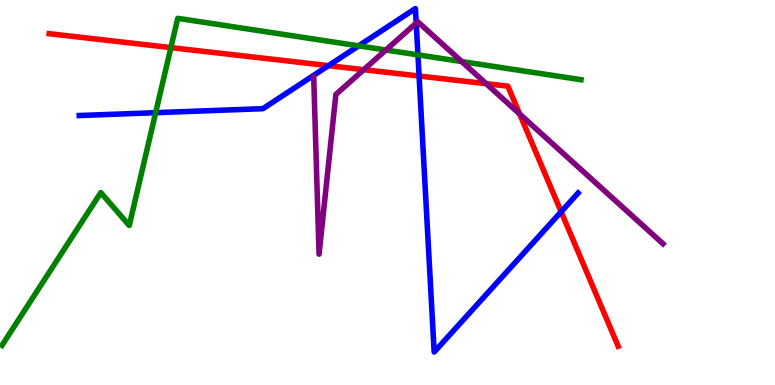[{'lines': ['blue', 'red'], 'intersections': [{'x': 4.24, 'y': 8.3}, {'x': 5.41, 'y': 8.03}, {'x': 7.24, 'y': 4.5}]}, {'lines': ['green', 'red'], 'intersections': [{'x': 2.21, 'y': 8.76}]}, {'lines': ['purple', 'red'], 'intersections': [{'x': 4.69, 'y': 8.19}, {'x': 6.27, 'y': 7.83}, {'x': 6.71, 'y': 7.04}]}, {'lines': ['blue', 'green'], 'intersections': [{'x': 2.01, 'y': 7.07}, {'x': 4.63, 'y': 8.81}, {'x': 5.39, 'y': 8.57}]}, {'lines': ['blue', 'purple'], 'intersections': [{'x': 5.37, 'y': 9.4}]}, {'lines': ['green', 'purple'], 'intersections': [{'x': 4.98, 'y': 8.7}, {'x': 5.96, 'y': 8.4}]}]